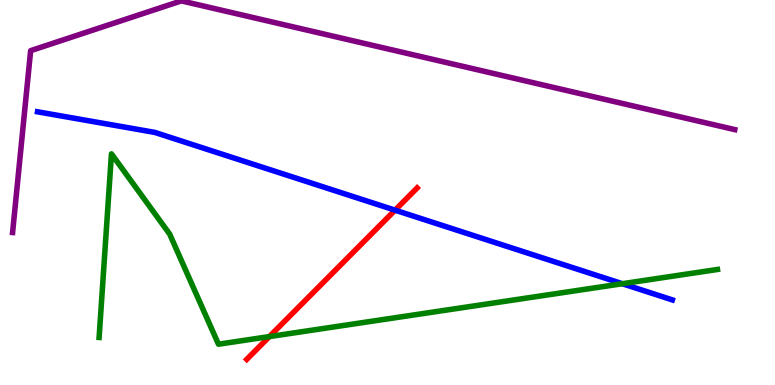[{'lines': ['blue', 'red'], 'intersections': [{'x': 5.1, 'y': 4.54}]}, {'lines': ['green', 'red'], 'intersections': [{'x': 3.48, 'y': 1.26}]}, {'lines': ['purple', 'red'], 'intersections': []}, {'lines': ['blue', 'green'], 'intersections': [{'x': 8.03, 'y': 2.63}]}, {'lines': ['blue', 'purple'], 'intersections': []}, {'lines': ['green', 'purple'], 'intersections': []}]